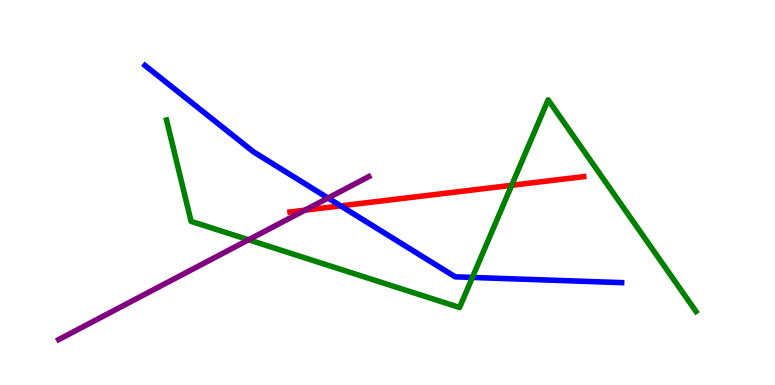[{'lines': ['blue', 'red'], 'intersections': [{'x': 4.4, 'y': 4.65}]}, {'lines': ['green', 'red'], 'intersections': [{'x': 6.6, 'y': 5.19}]}, {'lines': ['purple', 'red'], 'intersections': [{'x': 3.93, 'y': 4.54}]}, {'lines': ['blue', 'green'], 'intersections': [{'x': 6.1, 'y': 2.79}]}, {'lines': ['blue', 'purple'], 'intersections': [{'x': 4.23, 'y': 4.86}]}, {'lines': ['green', 'purple'], 'intersections': [{'x': 3.21, 'y': 3.77}]}]